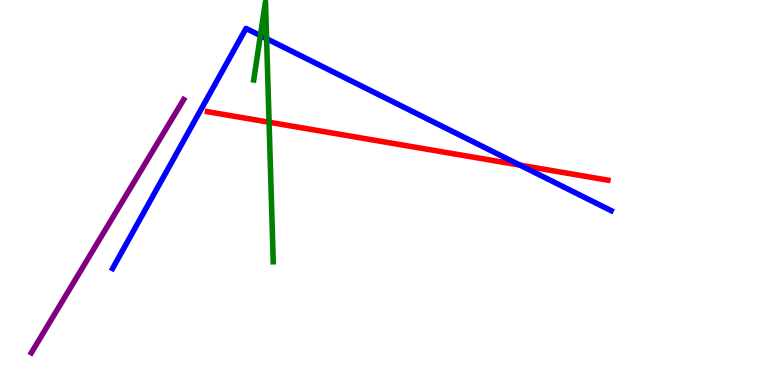[{'lines': ['blue', 'red'], 'intersections': [{'x': 6.71, 'y': 5.71}]}, {'lines': ['green', 'red'], 'intersections': [{'x': 3.47, 'y': 6.83}]}, {'lines': ['purple', 'red'], 'intersections': []}, {'lines': ['blue', 'green'], 'intersections': [{'x': 3.36, 'y': 9.08}, {'x': 3.44, 'y': 9.0}]}, {'lines': ['blue', 'purple'], 'intersections': []}, {'lines': ['green', 'purple'], 'intersections': []}]